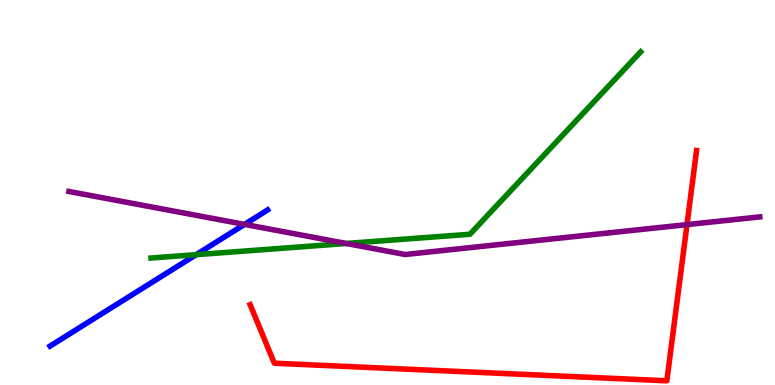[{'lines': ['blue', 'red'], 'intersections': []}, {'lines': ['green', 'red'], 'intersections': []}, {'lines': ['purple', 'red'], 'intersections': [{'x': 8.86, 'y': 4.17}]}, {'lines': ['blue', 'green'], 'intersections': [{'x': 2.53, 'y': 3.39}]}, {'lines': ['blue', 'purple'], 'intersections': [{'x': 3.16, 'y': 4.17}]}, {'lines': ['green', 'purple'], 'intersections': [{'x': 4.47, 'y': 3.68}]}]